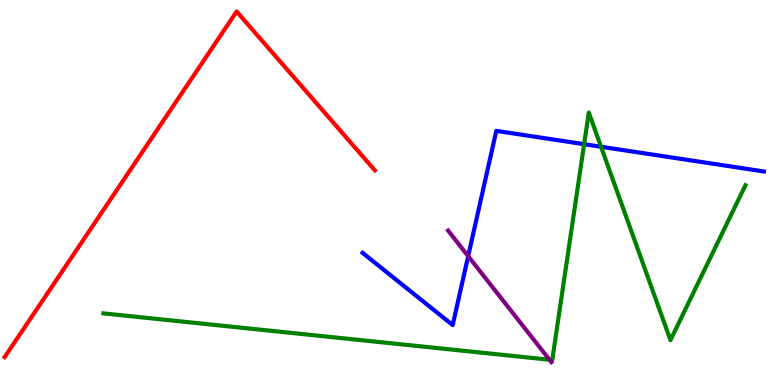[{'lines': ['blue', 'red'], 'intersections': []}, {'lines': ['green', 'red'], 'intersections': []}, {'lines': ['purple', 'red'], 'intersections': []}, {'lines': ['blue', 'green'], 'intersections': [{'x': 7.54, 'y': 6.25}, {'x': 7.76, 'y': 6.19}]}, {'lines': ['blue', 'purple'], 'intersections': [{'x': 6.04, 'y': 3.35}]}, {'lines': ['green', 'purple'], 'intersections': [{'x': 7.09, 'y': 0.656}]}]